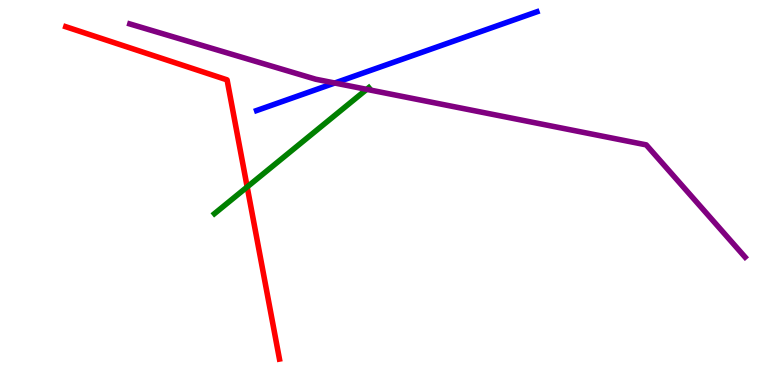[{'lines': ['blue', 'red'], 'intersections': []}, {'lines': ['green', 'red'], 'intersections': [{'x': 3.19, 'y': 5.14}]}, {'lines': ['purple', 'red'], 'intersections': []}, {'lines': ['blue', 'green'], 'intersections': []}, {'lines': ['blue', 'purple'], 'intersections': [{'x': 4.32, 'y': 7.84}]}, {'lines': ['green', 'purple'], 'intersections': [{'x': 4.73, 'y': 7.68}]}]